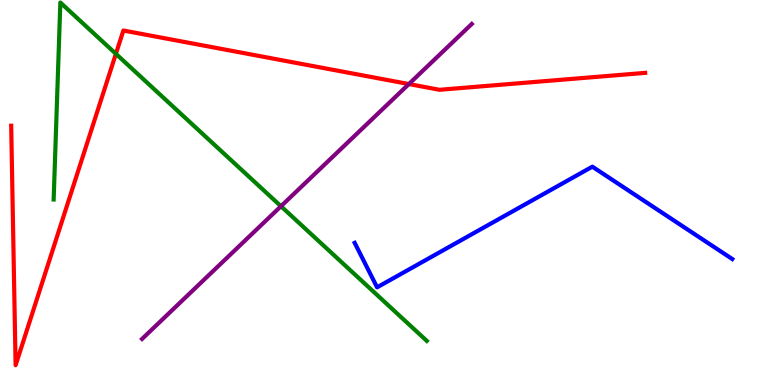[{'lines': ['blue', 'red'], 'intersections': []}, {'lines': ['green', 'red'], 'intersections': [{'x': 1.5, 'y': 8.6}]}, {'lines': ['purple', 'red'], 'intersections': [{'x': 5.28, 'y': 7.82}]}, {'lines': ['blue', 'green'], 'intersections': []}, {'lines': ['blue', 'purple'], 'intersections': []}, {'lines': ['green', 'purple'], 'intersections': [{'x': 3.63, 'y': 4.64}]}]